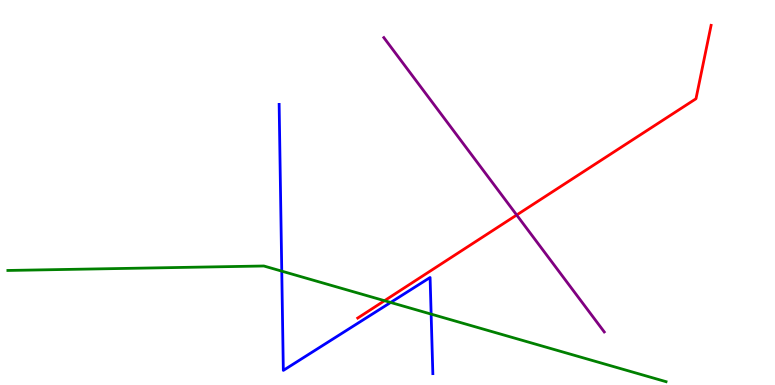[{'lines': ['blue', 'red'], 'intersections': []}, {'lines': ['green', 'red'], 'intersections': [{'x': 4.96, 'y': 2.19}]}, {'lines': ['purple', 'red'], 'intersections': [{'x': 6.67, 'y': 4.42}]}, {'lines': ['blue', 'green'], 'intersections': [{'x': 3.64, 'y': 2.96}, {'x': 5.04, 'y': 2.14}, {'x': 5.56, 'y': 1.84}]}, {'lines': ['blue', 'purple'], 'intersections': []}, {'lines': ['green', 'purple'], 'intersections': []}]